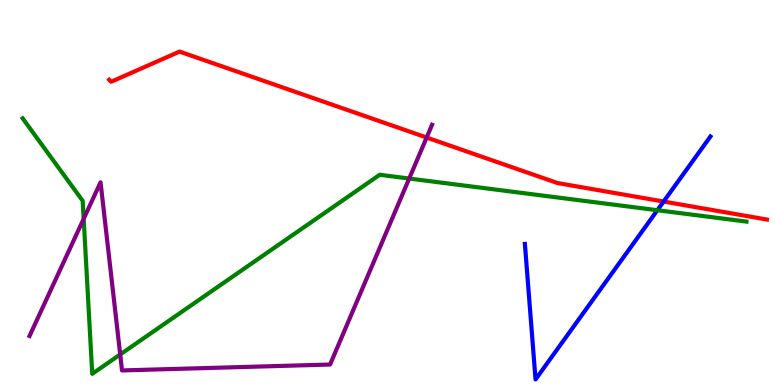[{'lines': ['blue', 'red'], 'intersections': [{'x': 8.56, 'y': 4.77}]}, {'lines': ['green', 'red'], 'intersections': []}, {'lines': ['purple', 'red'], 'intersections': [{'x': 5.51, 'y': 6.43}]}, {'lines': ['blue', 'green'], 'intersections': [{'x': 8.48, 'y': 4.54}]}, {'lines': ['blue', 'purple'], 'intersections': []}, {'lines': ['green', 'purple'], 'intersections': [{'x': 1.08, 'y': 4.32}, {'x': 1.55, 'y': 0.793}, {'x': 5.28, 'y': 5.36}]}]